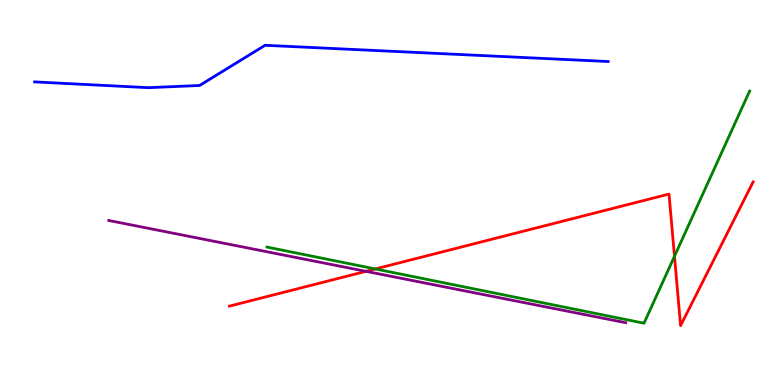[{'lines': ['blue', 'red'], 'intersections': []}, {'lines': ['green', 'red'], 'intersections': [{'x': 4.84, 'y': 3.01}, {'x': 8.7, 'y': 3.34}]}, {'lines': ['purple', 'red'], 'intersections': [{'x': 4.72, 'y': 2.95}]}, {'lines': ['blue', 'green'], 'intersections': []}, {'lines': ['blue', 'purple'], 'intersections': []}, {'lines': ['green', 'purple'], 'intersections': []}]